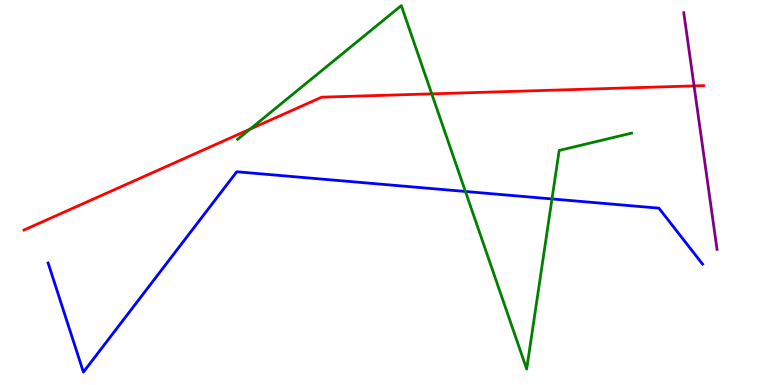[{'lines': ['blue', 'red'], 'intersections': []}, {'lines': ['green', 'red'], 'intersections': [{'x': 3.23, 'y': 6.65}, {'x': 5.57, 'y': 7.56}]}, {'lines': ['purple', 'red'], 'intersections': [{'x': 8.96, 'y': 7.77}]}, {'lines': ['blue', 'green'], 'intersections': [{'x': 6.01, 'y': 5.03}, {'x': 7.12, 'y': 4.83}]}, {'lines': ['blue', 'purple'], 'intersections': []}, {'lines': ['green', 'purple'], 'intersections': []}]